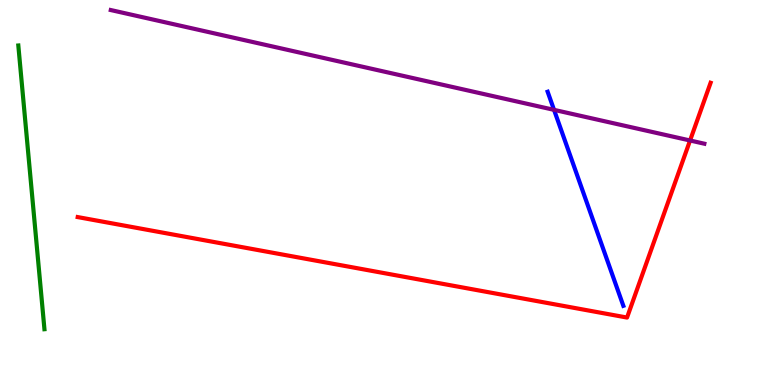[{'lines': ['blue', 'red'], 'intersections': []}, {'lines': ['green', 'red'], 'intersections': []}, {'lines': ['purple', 'red'], 'intersections': [{'x': 8.9, 'y': 6.35}]}, {'lines': ['blue', 'green'], 'intersections': []}, {'lines': ['blue', 'purple'], 'intersections': [{'x': 7.15, 'y': 7.15}]}, {'lines': ['green', 'purple'], 'intersections': []}]